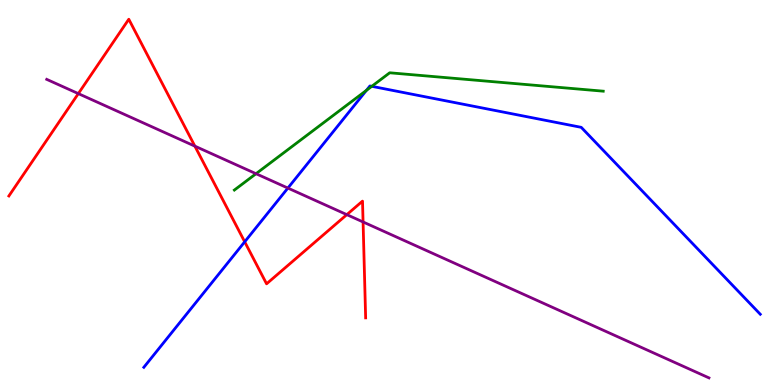[{'lines': ['blue', 'red'], 'intersections': [{'x': 3.16, 'y': 3.72}]}, {'lines': ['green', 'red'], 'intersections': []}, {'lines': ['purple', 'red'], 'intersections': [{'x': 1.01, 'y': 7.57}, {'x': 2.51, 'y': 6.2}, {'x': 4.48, 'y': 4.42}, {'x': 4.68, 'y': 4.23}]}, {'lines': ['blue', 'green'], 'intersections': [{'x': 4.73, 'y': 7.65}, {'x': 4.8, 'y': 7.76}]}, {'lines': ['blue', 'purple'], 'intersections': [{'x': 3.71, 'y': 5.11}]}, {'lines': ['green', 'purple'], 'intersections': [{'x': 3.3, 'y': 5.49}]}]